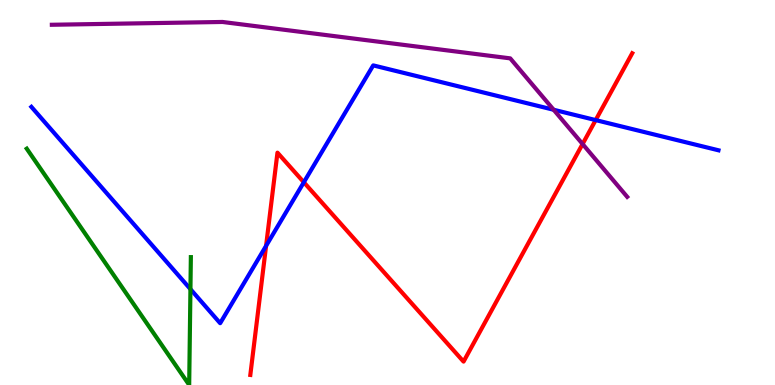[{'lines': ['blue', 'red'], 'intersections': [{'x': 3.43, 'y': 3.61}, {'x': 3.92, 'y': 5.27}, {'x': 7.69, 'y': 6.88}]}, {'lines': ['green', 'red'], 'intersections': []}, {'lines': ['purple', 'red'], 'intersections': [{'x': 7.52, 'y': 6.26}]}, {'lines': ['blue', 'green'], 'intersections': [{'x': 2.46, 'y': 2.49}]}, {'lines': ['blue', 'purple'], 'intersections': [{'x': 7.14, 'y': 7.15}]}, {'lines': ['green', 'purple'], 'intersections': []}]